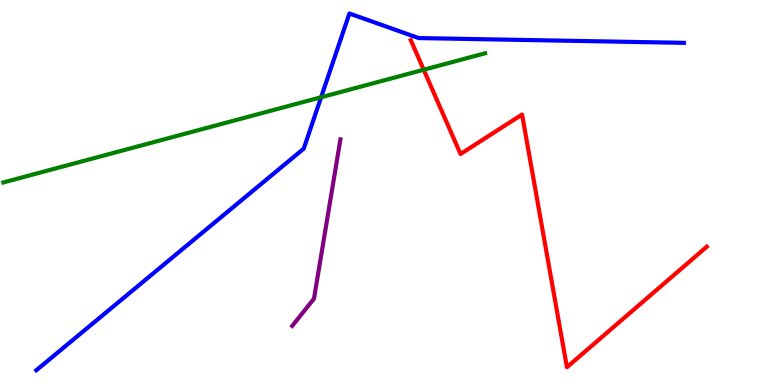[{'lines': ['blue', 'red'], 'intersections': []}, {'lines': ['green', 'red'], 'intersections': [{'x': 5.47, 'y': 8.19}]}, {'lines': ['purple', 'red'], 'intersections': []}, {'lines': ['blue', 'green'], 'intersections': [{'x': 4.14, 'y': 7.47}]}, {'lines': ['blue', 'purple'], 'intersections': []}, {'lines': ['green', 'purple'], 'intersections': []}]